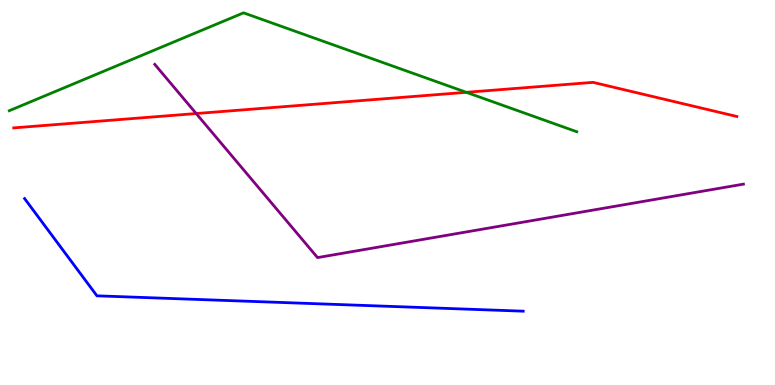[{'lines': ['blue', 'red'], 'intersections': []}, {'lines': ['green', 'red'], 'intersections': [{'x': 6.02, 'y': 7.6}]}, {'lines': ['purple', 'red'], 'intersections': [{'x': 2.53, 'y': 7.05}]}, {'lines': ['blue', 'green'], 'intersections': []}, {'lines': ['blue', 'purple'], 'intersections': []}, {'lines': ['green', 'purple'], 'intersections': []}]